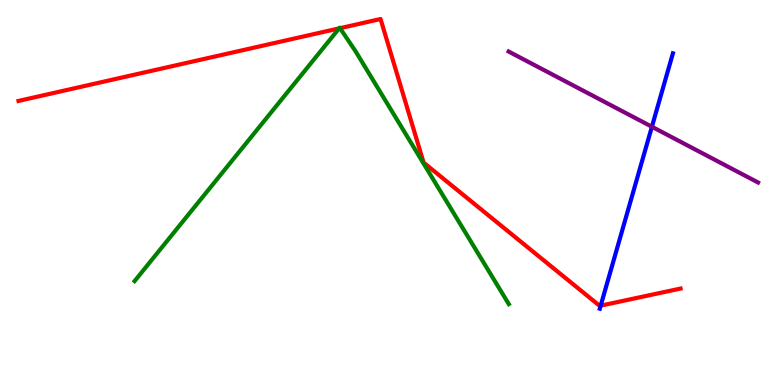[{'lines': ['blue', 'red'], 'intersections': [{'x': 7.75, 'y': 2.06}]}, {'lines': ['green', 'red'], 'intersections': [{'x': 4.38, 'y': 9.26}, {'x': 4.39, 'y': 9.27}]}, {'lines': ['purple', 'red'], 'intersections': []}, {'lines': ['blue', 'green'], 'intersections': []}, {'lines': ['blue', 'purple'], 'intersections': [{'x': 8.41, 'y': 6.71}]}, {'lines': ['green', 'purple'], 'intersections': []}]